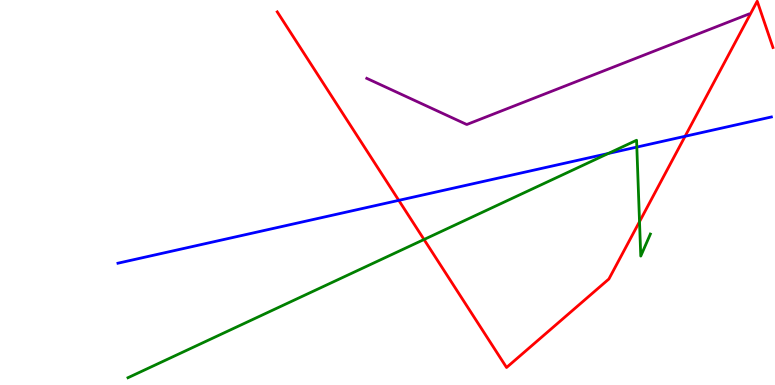[{'lines': ['blue', 'red'], 'intersections': [{'x': 5.15, 'y': 4.8}, {'x': 8.84, 'y': 6.46}]}, {'lines': ['green', 'red'], 'intersections': [{'x': 5.47, 'y': 3.78}, {'x': 8.25, 'y': 4.24}]}, {'lines': ['purple', 'red'], 'intersections': []}, {'lines': ['blue', 'green'], 'intersections': [{'x': 7.85, 'y': 6.01}, {'x': 8.22, 'y': 6.18}]}, {'lines': ['blue', 'purple'], 'intersections': []}, {'lines': ['green', 'purple'], 'intersections': []}]